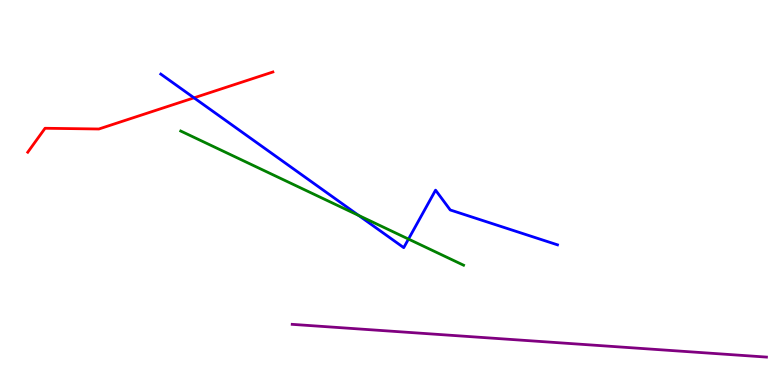[{'lines': ['blue', 'red'], 'intersections': [{'x': 2.5, 'y': 7.46}]}, {'lines': ['green', 'red'], 'intersections': []}, {'lines': ['purple', 'red'], 'intersections': []}, {'lines': ['blue', 'green'], 'intersections': [{'x': 4.63, 'y': 4.4}, {'x': 5.27, 'y': 3.79}]}, {'lines': ['blue', 'purple'], 'intersections': []}, {'lines': ['green', 'purple'], 'intersections': []}]